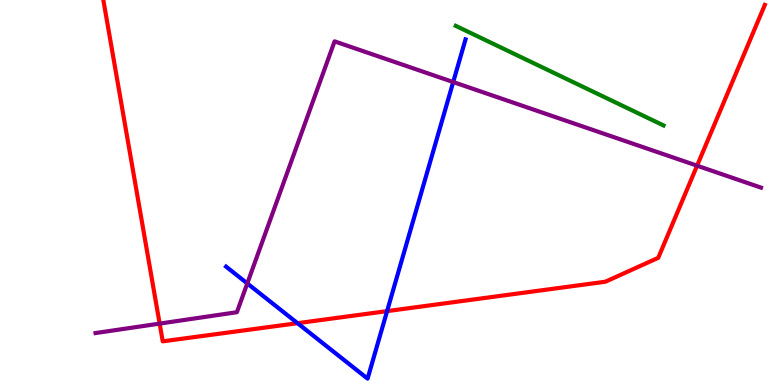[{'lines': ['blue', 'red'], 'intersections': [{'x': 3.84, 'y': 1.61}, {'x': 4.99, 'y': 1.92}]}, {'lines': ['green', 'red'], 'intersections': []}, {'lines': ['purple', 'red'], 'intersections': [{'x': 2.06, 'y': 1.59}, {'x': 8.99, 'y': 5.7}]}, {'lines': ['blue', 'green'], 'intersections': []}, {'lines': ['blue', 'purple'], 'intersections': [{'x': 3.19, 'y': 2.64}, {'x': 5.85, 'y': 7.87}]}, {'lines': ['green', 'purple'], 'intersections': []}]